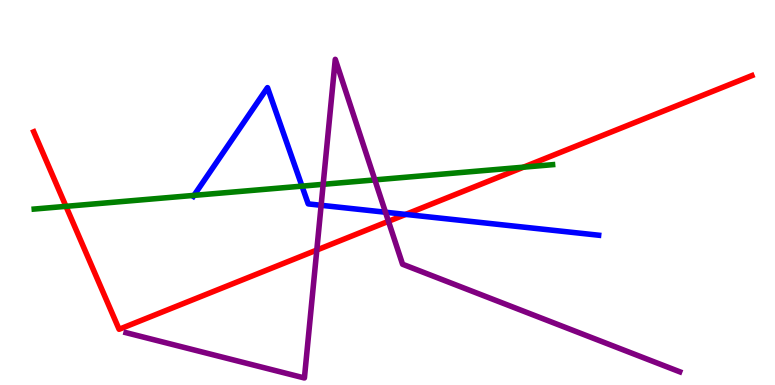[{'lines': ['blue', 'red'], 'intersections': [{'x': 5.23, 'y': 4.43}]}, {'lines': ['green', 'red'], 'intersections': [{'x': 0.851, 'y': 4.64}, {'x': 6.75, 'y': 5.66}]}, {'lines': ['purple', 'red'], 'intersections': [{'x': 4.09, 'y': 3.51}, {'x': 5.01, 'y': 4.25}]}, {'lines': ['blue', 'green'], 'intersections': [{'x': 2.5, 'y': 4.93}, {'x': 3.9, 'y': 5.17}]}, {'lines': ['blue', 'purple'], 'intersections': [{'x': 4.14, 'y': 4.67}, {'x': 4.97, 'y': 4.49}]}, {'lines': ['green', 'purple'], 'intersections': [{'x': 4.17, 'y': 5.21}, {'x': 4.84, 'y': 5.33}]}]